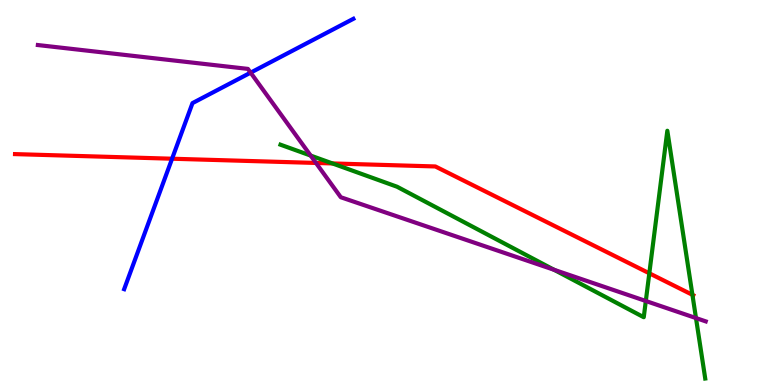[{'lines': ['blue', 'red'], 'intersections': [{'x': 2.22, 'y': 5.88}]}, {'lines': ['green', 'red'], 'intersections': [{'x': 4.29, 'y': 5.75}, {'x': 8.38, 'y': 2.9}, {'x': 8.93, 'y': 2.34}]}, {'lines': ['purple', 'red'], 'intersections': [{'x': 4.08, 'y': 5.77}]}, {'lines': ['blue', 'green'], 'intersections': []}, {'lines': ['blue', 'purple'], 'intersections': [{'x': 3.23, 'y': 8.11}]}, {'lines': ['green', 'purple'], 'intersections': [{'x': 4.01, 'y': 5.96}, {'x': 7.15, 'y': 2.99}, {'x': 8.33, 'y': 2.18}, {'x': 8.98, 'y': 1.74}]}]